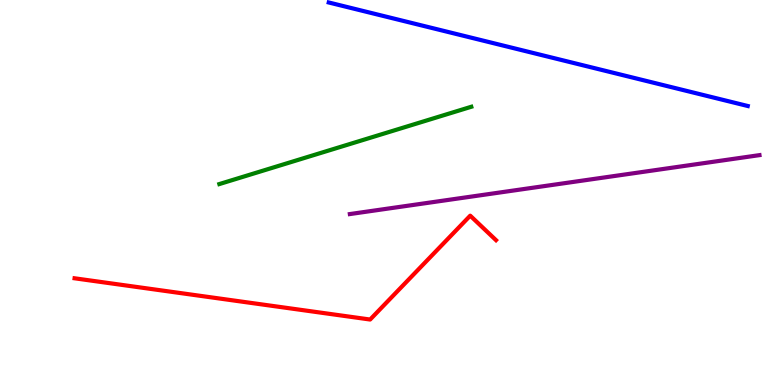[{'lines': ['blue', 'red'], 'intersections': []}, {'lines': ['green', 'red'], 'intersections': []}, {'lines': ['purple', 'red'], 'intersections': []}, {'lines': ['blue', 'green'], 'intersections': []}, {'lines': ['blue', 'purple'], 'intersections': []}, {'lines': ['green', 'purple'], 'intersections': []}]